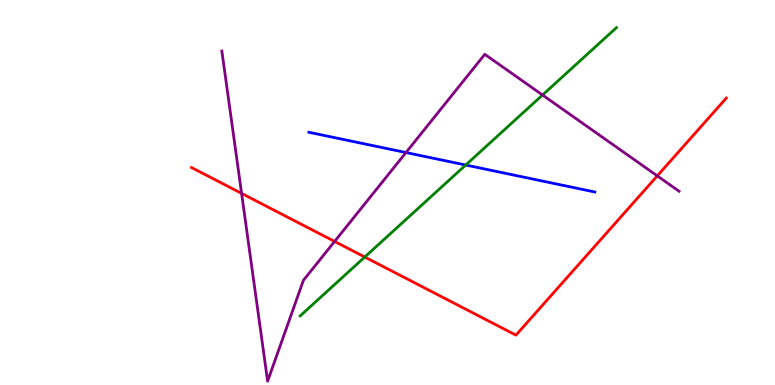[{'lines': ['blue', 'red'], 'intersections': []}, {'lines': ['green', 'red'], 'intersections': [{'x': 4.71, 'y': 3.32}]}, {'lines': ['purple', 'red'], 'intersections': [{'x': 3.12, 'y': 4.98}, {'x': 4.32, 'y': 3.73}, {'x': 8.48, 'y': 5.43}]}, {'lines': ['blue', 'green'], 'intersections': [{'x': 6.01, 'y': 5.71}]}, {'lines': ['blue', 'purple'], 'intersections': [{'x': 5.24, 'y': 6.04}]}, {'lines': ['green', 'purple'], 'intersections': [{'x': 7.0, 'y': 7.53}]}]